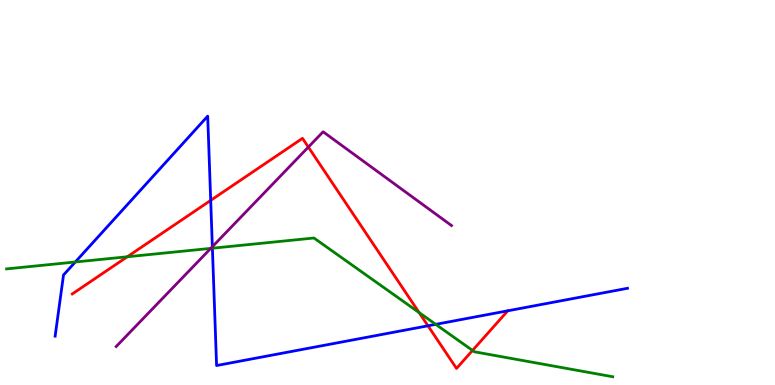[{'lines': ['blue', 'red'], 'intersections': [{'x': 2.72, 'y': 4.8}, {'x': 5.52, 'y': 1.54}]}, {'lines': ['green', 'red'], 'intersections': [{'x': 1.64, 'y': 3.33}, {'x': 5.41, 'y': 1.88}, {'x': 6.1, 'y': 0.898}]}, {'lines': ['purple', 'red'], 'intersections': [{'x': 3.98, 'y': 6.18}]}, {'lines': ['blue', 'green'], 'intersections': [{'x': 0.972, 'y': 3.2}, {'x': 2.74, 'y': 3.55}, {'x': 5.62, 'y': 1.58}]}, {'lines': ['blue', 'purple'], 'intersections': [{'x': 2.74, 'y': 3.59}]}, {'lines': ['green', 'purple'], 'intersections': [{'x': 2.72, 'y': 3.55}]}]